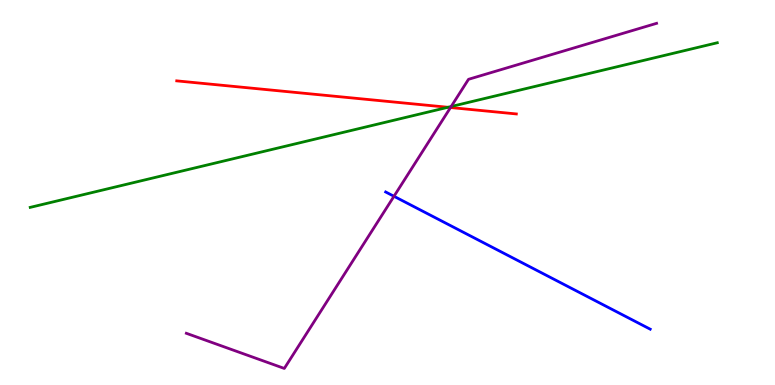[{'lines': ['blue', 'red'], 'intersections': []}, {'lines': ['green', 'red'], 'intersections': [{'x': 5.78, 'y': 7.21}]}, {'lines': ['purple', 'red'], 'intersections': [{'x': 5.81, 'y': 7.21}]}, {'lines': ['blue', 'green'], 'intersections': []}, {'lines': ['blue', 'purple'], 'intersections': [{'x': 5.08, 'y': 4.9}]}, {'lines': ['green', 'purple'], 'intersections': [{'x': 5.82, 'y': 7.23}]}]